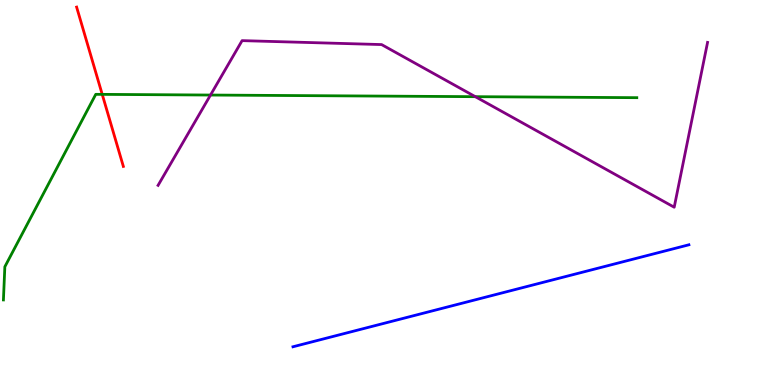[{'lines': ['blue', 'red'], 'intersections': []}, {'lines': ['green', 'red'], 'intersections': [{'x': 1.32, 'y': 7.55}]}, {'lines': ['purple', 'red'], 'intersections': []}, {'lines': ['blue', 'green'], 'intersections': []}, {'lines': ['blue', 'purple'], 'intersections': []}, {'lines': ['green', 'purple'], 'intersections': [{'x': 2.72, 'y': 7.53}, {'x': 6.13, 'y': 7.49}]}]